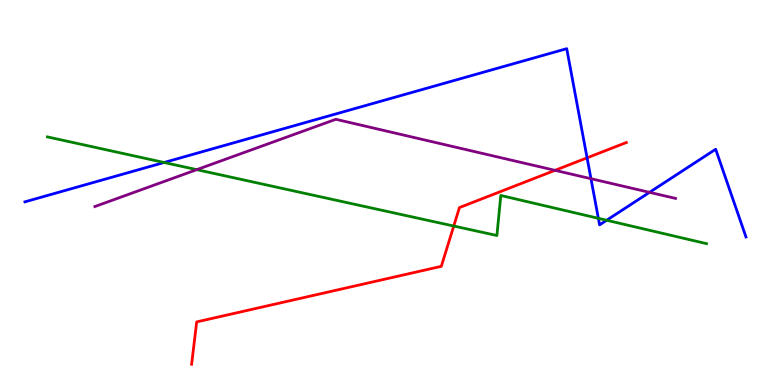[{'lines': ['blue', 'red'], 'intersections': [{'x': 7.58, 'y': 5.9}]}, {'lines': ['green', 'red'], 'intersections': [{'x': 5.85, 'y': 4.13}]}, {'lines': ['purple', 'red'], 'intersections': [{'x': 7.16, 'y': 5.58}]}, {'lines': ['blue', 'green'], 'intersections': [{'x': 2.12, 'y': 5.78}, {'x': 7.72, 'y': 4.33}, {'x': 7.83, 'y': 4.28}]}, {'lines': ['blue', 'purple'], 'intersections': [{'x': 7.63, 'y': 5.36}, {'x': 8.38, 'y': 5.0}]}, {'lines': ['green', 'purple'], 'intersections': [{'x': 2.54, 'y': 5.59}]}]